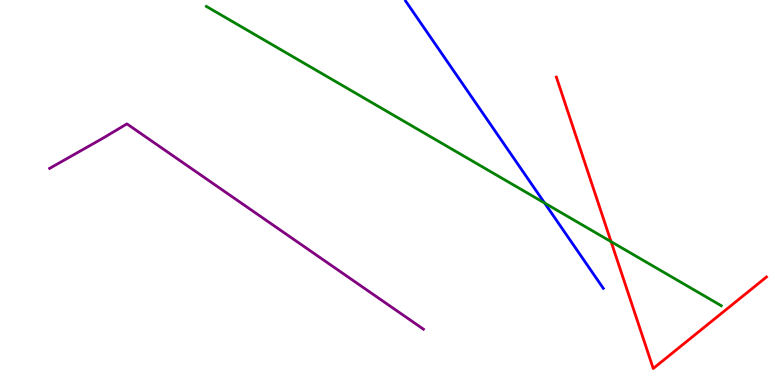[{'lines': ['blue', 'red'], 'intersections': []}, {'lines': ['green', 'red'], 'intersections': [{'x': 7.88, 'y': 3.72}]}, {'lines': ['purple', 'red'], 'intersections': []}, {'lines': ['blue', 'green'], 'intersections': [{'x': 7.03, 'y': 4.73}]}, {'lines': ['blue', 'purple'], 'intersections': []}, {'lines': ['green', 'purple'], 'intersections': []}]